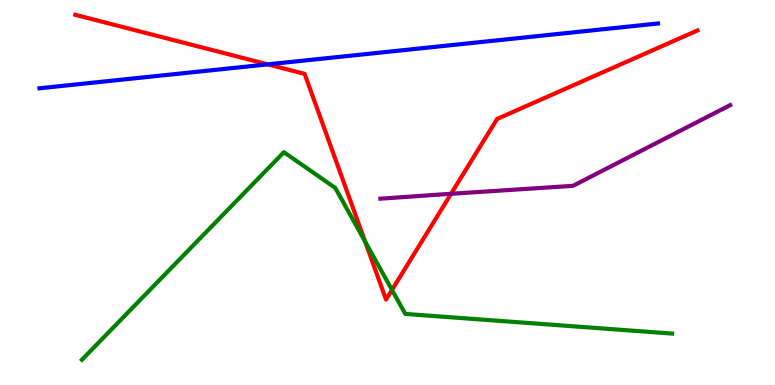[{'lines': ['blue', 'red'], 'intersections': [{'x': 3.45, 'y': 8.33}]}, {'lines': ['green', 'red'], 'intersections': [{'x': 4.71, 'y': 3.73}, {'x': 5.06, 'y': 2.47}]}, {'lines': ['purple', 'red'], 'intersections': [{'x': 5.82, 'y': 4.97}]}, {'lines': ['blue', 'green'], 'intersections': []}, {'lines': ['blue', 'purple'], 'intersections': []}, {'lines': ['green', 'purple'], 'intersections': []}]